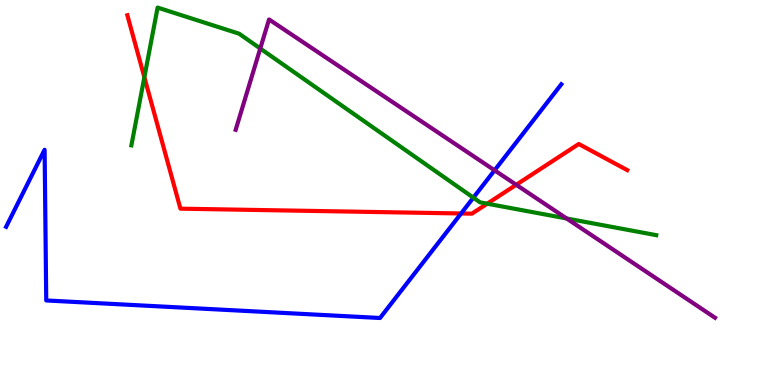[{'lines': ['blue', 'red'], 'intersections': [{'x': 5.95, 'y': 4.46}]}, {'lines': ['green', 'red'], 'intersections': [{'x': 1.86, 'y': 7.99}, {'x': 6.29, 'y': 4.71}]}, {'lines': ['purple', 'red'], 'intersections': [{'x': 6.66, 'y': 5.2}]}, {'lines': ['blue', 'green'], 'intersections': [{'x': 6.11, 'y': 4.87}]}, {'lines': ['blue', 'purple'], 'intersections': [{'x': 6.38, 'y': 5.58}]}, {'lines': ['green', 'purple'], 'intersections': [{'x': 3.36, 'y': 8.74}, {'x': 7.31, 'y': 4.33}]}]